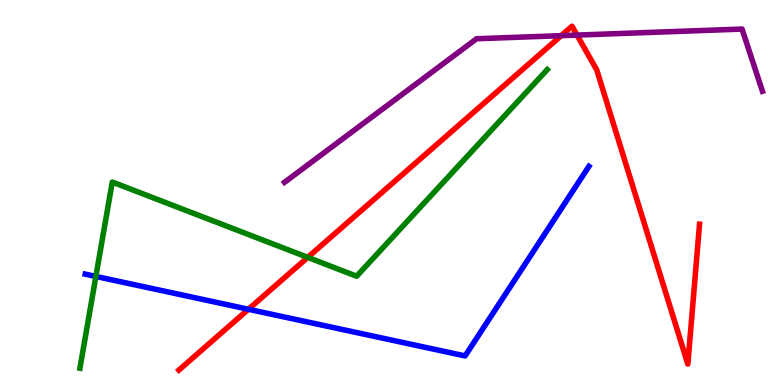[{'lines': ['blue', 'red'], 'intersections': [{'x': 3.21, 'y': 1.97}]}, {'lines': ['green', 'red'], 'intersections': [{'x': 3.97, 'y': 3.32}]}, {'lines': ['purple', 'red'], 'intersections': [{'x': 7.24, 'y': 9.07}, {'x': 7.45, 'y': 9.09}]}, {'lines': ['blue', 'green'], 'intersections': [{'x': 1.24, 'y': 2.82}]}, {'lines': ['blue', 'purple'], 'intersections': []}, {'lines': ['green', 'purple'], 'intersections': []}]